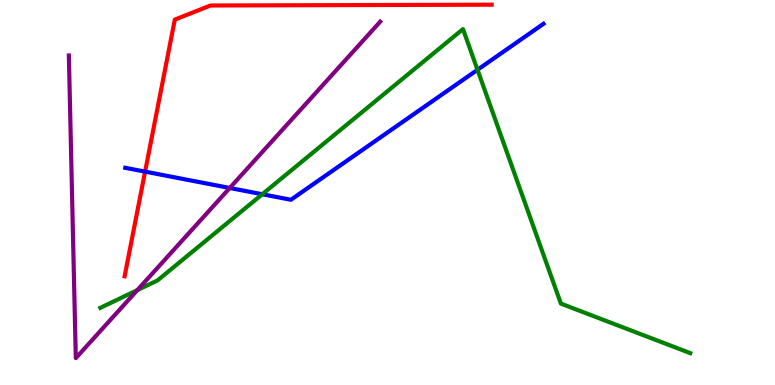[{'lines': ['blue', 'red'], 'intersections': [{'x': 1.87, 'y': 5.54}]}, {'lines': ['green', 'red'], 'intersections': []}, {'lines': ['purple', 'red'], 'intersections': []}, {'lines': ['blue', 'green'], 'intersections': [{'x': 3.38, 'y': 4.95}, {'x': 6.16, 'y': 8.19}]}, {'lines': ['blue', 'purple'], 'intersections': [{'x': 2.96, 'y': 5.12}]}, {'lines': ['green', 'purple'], 'intersections': [{'x': 1.77, 'y': 2.46}]}]